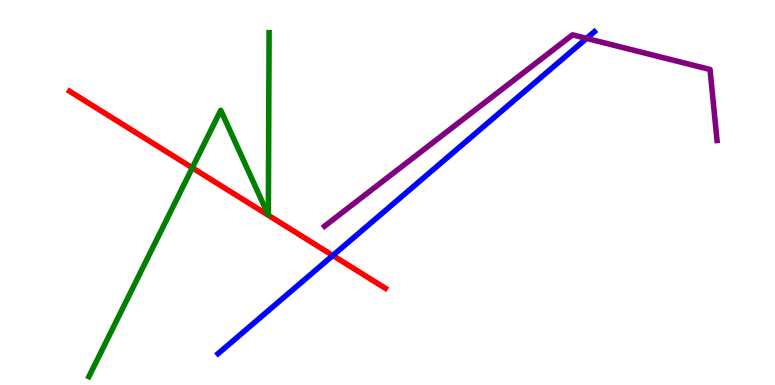[{'lines': ['blue', 'red'], 'intersections': [{'x': 4.29, 'y': 3.36}]}, {'lines': ['green', 'red'], 'intersections': [{'x': 2.48, 'y': 5.64}]}, {'lines': ['purple', 'red'], 'intersections': []}, {'lines': ['blue', 'green'], 'intersections': []}, {'lines': ['blue', 'purple'], 'intersections': [{'x': 7.57, 'y': 9.0}]}, {'lines': ['green', 'purple'], 'intersections': []}]